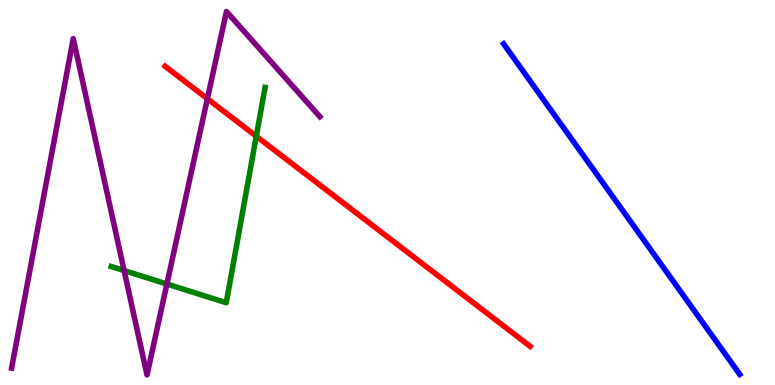[{'lines': ['blue', 'red'], 'intersections': []}, {'lines': ['green', 'red'], 'intersections': [{'x': 3.31, 'y': 6.46}]}, {'lines': ['purple', 'red'], 'intersections': [{'x': 2.68, 'y': 7.44}]}, {'lines': ['blue', 'green'], 'intersections': []}, {'lines': ['blue', 'purple'], 'intersections': []}, {'lines': ['green', 'purple'], 'intersections': [{'x': 1.6, 'y': 2.97}, {'x': 2.15, 'y': 2.62}]}]